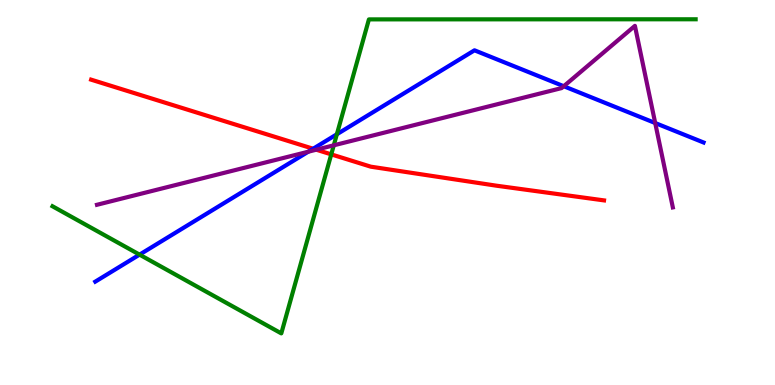[{'lines': ['blue', 'red'], 'intersections': [{'x': 4.04, 'y': 6.14}]}, {'lines': ['green', 'red'], 'intersections': [{'x': 4.27, 'y': 5.99}]}, {'lines': ['purple', 'red'], 'intersections': [{'x': 4.08, 'y': 6.11}]}, {'lines': ['blue', 'green'], 'intersections': [{'x': 1.8, 'y': 3.39}, {'x': 4.35, 'y': 6.51}]}, {'lines': ['blue', 'purple'], 'intersections': [{'x': 3.98, 'y': 6.06}, {'x': 7.27, 'y': 7.76}, {'x': 8.45, 'y': 6.8}]}, {'lines': ['green', 'purple'], 'intersections': [{'x': 4.31, 'y': 6.23}]}]